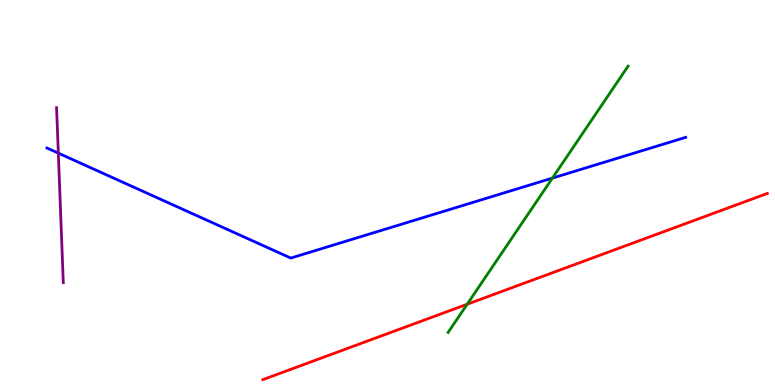[{'lines': ['blue', 'red'], 'intersections': []}, {'lines': ['green', 'red'], 'intersections': [{'x': 6.03, 'y': 2.1}]}, {'lines': ['purple', 'red'], 'intersections': []}, {'lines': ['blue', 'green'], 'intersections': [{'x': 7.13, 'y': 5.37}]}, {'lines': ['blue', 'purple'], 'intersections': [{'x': 0.753, 'y': 6.02}]}, {'lines': ['green', 'purple'], 'intersections': []}]